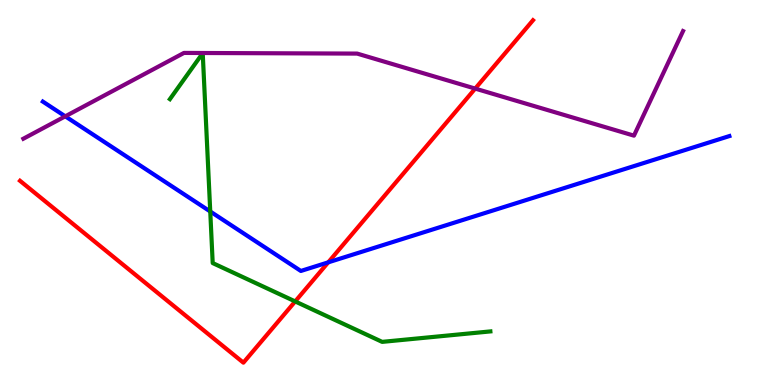[{'lines': ['blue', 'red'], 'intersections': [{'x': 4.24, 'y': 3.19}]}, {'lines': ['green', 'red'], 'intersections': [{'x': 3.81, 'y': 2.17}]}, {'lines': ['purple', 'red'], 'intersections': [{'x': 6.13, 'y': 7.7}]}, {'lines': ['blue', 'green'], 'intersections': [{'x': 2.71, 'y': 4.51}]}, {'lines': ['blue', 'purple'], 'intersections': [{'x': 0.842, 'y': 6.98}]}, {'lines': ['green', 'purple'], 'intersections': []}]